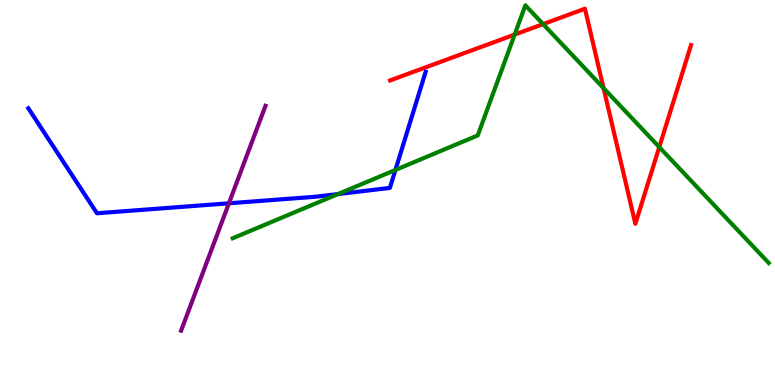[{'lines': ['blue', 'red'], 'intersections': []}, {'lines': ['green', 'red'], 'intersections': [{'x': 6.64, 'y': 9.1}, {'x': 7.01, 'y': 9.37}, {'x': 7.79, 'y': 7.71}, {'x': 8.51, 'y': 6.18}]}, {'lines': ['purple', 'red'], 'intersections': []}, {'lines': ['blue', 'green'], 'intersections': [{'x': 4.36, 'y': 4.96}, {'x': 5.1, 'y': 5.59}]}, {'lines': ['blue', 'purple'], 'intersections': [{'x': 2.95, 'y': 4.72}]}, {'lines': ['green', 'purple'], 'intersections': []}]